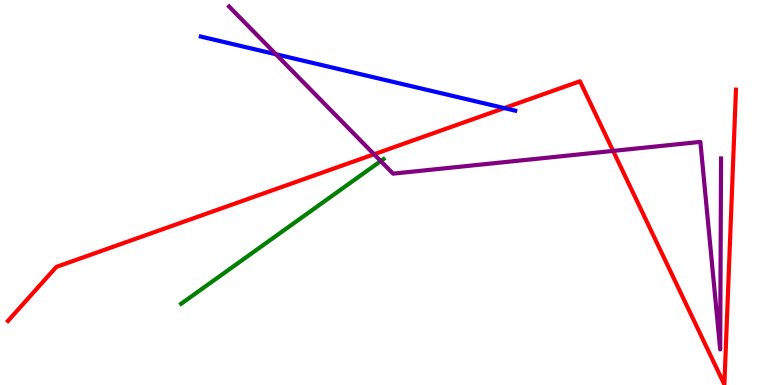[{'lines': ['blue', 'red'], 'intersections': [{'x': 6.51, 'y': 7.19}]}, {'lines': ['green', 'red'], 'intersections': []}, {'lines': ['purple', 'red'], 'intersections': [{'x': 4.83, 'y': 5.99}, {'x': 7.91, 'y': 6.08}]}, {'lines': ['blue', 'green'], 'intersections': []}, {'lines': ['blue', 'purple'], 'intersections': [{'x': 3.56, 'y': 8.59}]}, {'lines': ['green', 'purple'], 'intersections': [{'x': 4.91, 'y': 5.82}]}]